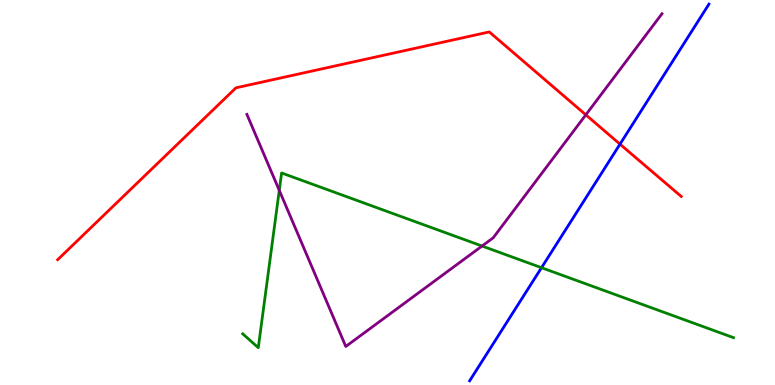[{'lines': ['blue', 'red'], 'intersections': [{'x': 8.0, 'y': 6.26}]}, {'lines': ['green', 'red'], 'intersections': []}, {'lines': ['purple', 'red'], 'intersections': [{'x': 7.56, 'y': 7.02}]}, {'lines': ['blue', 'green'], 'intersections': [{'x': 6.99, 'y': 3.05}]}, {'lines': ['blue', 'purple'], 'intersections': []}, {'lines': ['green', 'purple'], 'intersections': [{'x': 3.6, 'y': 5.06}, {'x': 6.22, 'y': 3.61}]}]